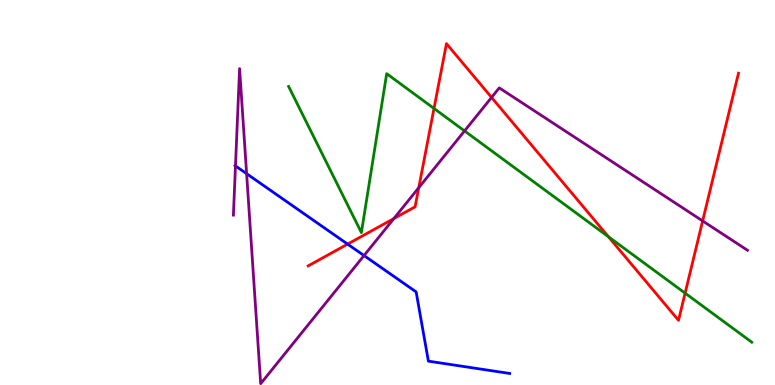[{'lines': ['blue', 'red'], 'intersections': [{'x': 4.49, 'y': 3.66}]}, {'lines': ['green', 'red'], 'intersections': [{'x': 5.6, 'y': 7.18}, {'x': 7.85, 'y': 3.85}, {'x': 8.84, 'y': 2.39}]}, {'lines': ['purple', 'red'], 'intersections': [{'x': 5.08, 'y': 4.32}, {'x': 5.4, 'y': 5.12}, {'x': 6.34, 'y': 7.47}, {'x': 9.07, 'y': 4.26}]}, {'lines': ['blue', 'green'], 'intersections': []}, {'lines': ['blue', 'purple'], 'intersections': [{'x': 3.04, 'y': 5.69}, {'x': 3.18, 'y': 5.49}, {'x': 4.7, 'y': 3.36}]}, {'lines': ['green', 'purple'], 'intersections': [{'x': 5.99, 'y': 6.6}]}]